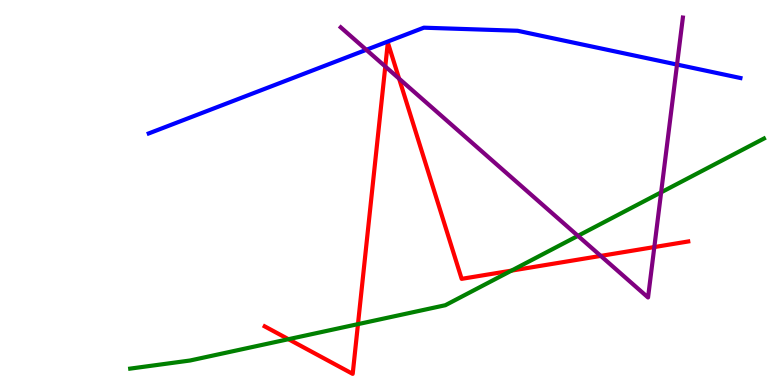[{'lines': ['blue', 'red'], 'intersections': []}, {'lines': ['green', 'red'], 'intersections': [{'x': 3.72, 'y': 1.19}, {'x': 4.62, 'y': 1.58}, {'x': 6.6, 'y': 2.97}]}, {'lines': ['purple', 'red'], 'intersections': [{'x': 4.97, 'y': 8.27}, {'x': 5.15, 'y': 7.96}, {'x': 7.75, 'y': 3.35}, {'x': 8.44, 'y': 3.58}]}, {'lines': ['blue', 'green'], 'intersections': []}, {'lines': ['blue', 'purple'], 'intersections': [{'x': 4.73, 'y': 8.71}, {'x': 8.74, 'y': 8.32}]}, {'lines': ['green', 'purple'], 'intersections': [{'x': 7.46, 'y': 3.87}, {'x': 8.53, 'y': 5.0}]}]